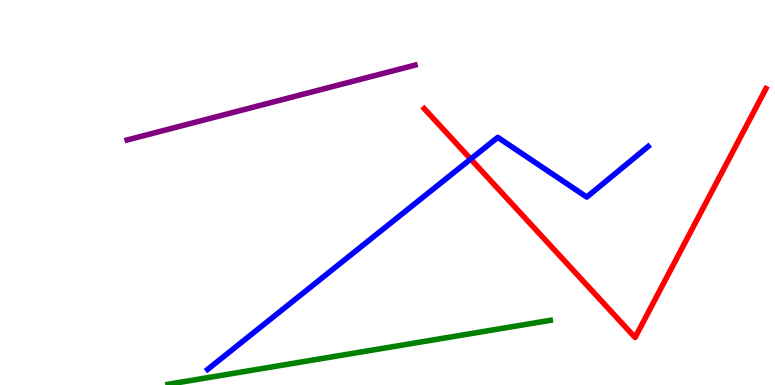[{'lines': ['blue', 'red'], 'intersections': [{'x': 6.07, 'y': 5.87}]}, {'lines': ['green', 'red'], 'intersections': []}, {'lines': ['purple', 'red'], 'intersections': []}, {'lines': ['blue', 'green'], 'intersections': []}, {'lines': ['blue', 'purple'], 'intersections': []}, {'lines': ['green', 'purple'], 'intersections': []}]